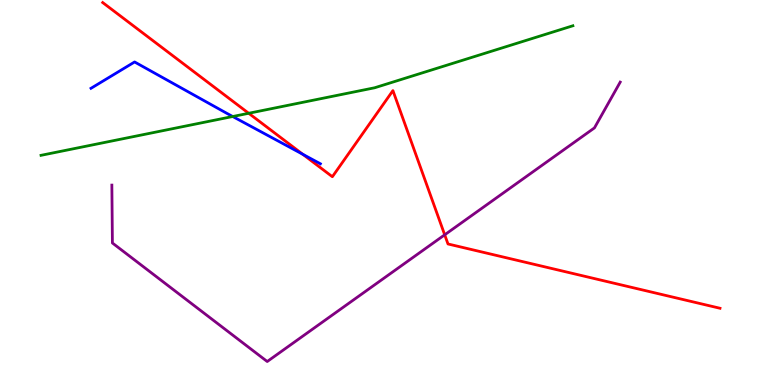[{'lines': ['blue', 'red'], 'intersections': [{'x': 3.91, 'y': 5.99}]}, {'lines': ['green', 'red'], 'intersections': [{'x': 3.21, 'y': 7.06}]}, {'lines': ['purple', 'red'], 'intersections': [{'x': 5.74, 'y': 3.9}]}, {'lines': ['blue', 'green'], 'intersections': [{'x': 3.0, 'y': 6.97}]}, {'lines': ['blue', 'purple'], 'intersections': []}, {'lines': ['green', 'purple'], 'intersections': []}]